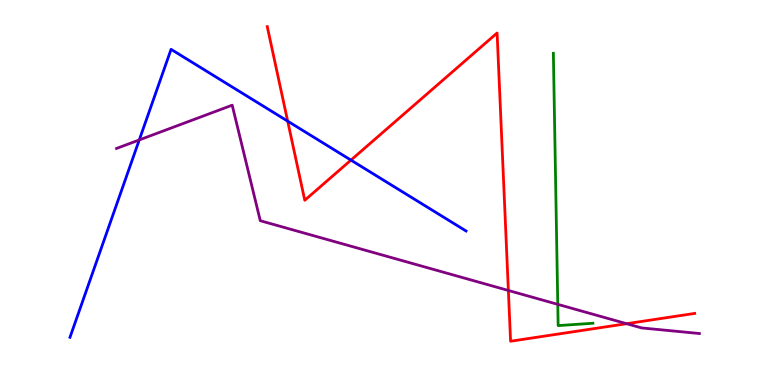[{'lines': ['blue', 'red'], 'intersections': [{'x': 3.71, 'y': 6.85}, {'x': 4.53, 'y': 5.84}]}, {'lines': ['green', 'red'], 'intersections': []}, {'lines': ['purple', 'red'], 'intersections': [{'x': 6.56, 'y': 2.46}, {'x': 8.09, 'y': 1.59}]}, {'lines': ['blue', 'green'], 'intersections': []}, {'lines': ['blue', 'purple'], 'intersections': [{'x': 1.8, 'y': 6.37}]}, {'lines': ['green', 'purple'], 'intersections': [{'x': 7.2, 'y': 2.09}]}]